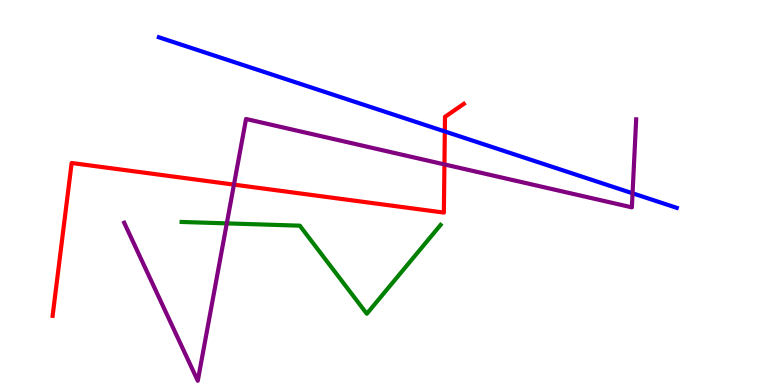[{'lines': ['blue', 'red'], 'intersections': [{'x': 5.74, 'y': 6.59}]}, {'lines': ['green', 'red'], 'intersections': []}, {'lines': ['purple', 'red'], 'intersections': [{'x': 3.02, 'y': 5.2}, {'x': 5.73, 'y': 5.73}]}, {'lines': ['blue', 'green'], 'intersections': []}, {'lines': ['blue', 'purple'], 'intersections': [{'x': 8.16, 'y': 4.98}]}, {'lines': ['green', 'purple'], 'intersections': [{'x': 2.93, 'y': 4.2}]}]